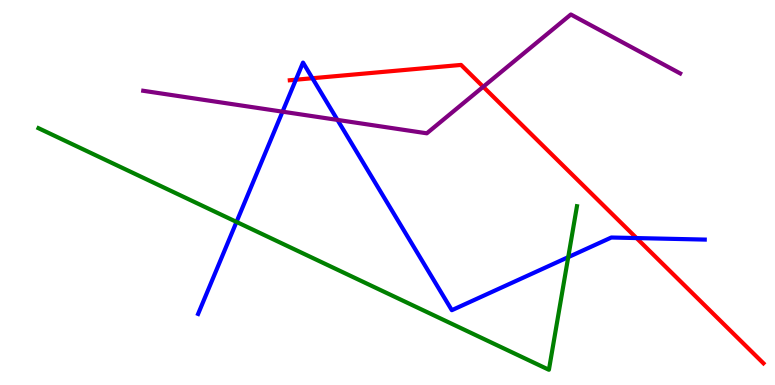[{'lines': ['blue', 'red'], 'intersections': [{'x': 3.82, 'y': 7.93}, {'x': 4.03, 'y': 7.97}, {'x': 8.21, 'y': 3.82}]}, {'lines': ['green', 'red'], 'intersections': []}, {'lines': ['purple', 'red'], 'intersections': [{'x': 6.23, 'y': 7.75}]}, {'lines': ['blue', 'green'], 'intersections': [{'x': 3.05, 'y': 4.24}, {'x': 7.33, 'y': 3.32}]}, {'lines': ['blue', 'purple'], 'intersections': [{'x': 3.65, 'y': 7.1}, {'x': 4.35, 'y': 6.89}]}, {'lines': ['green', 'purple'], 'intersections': []}]